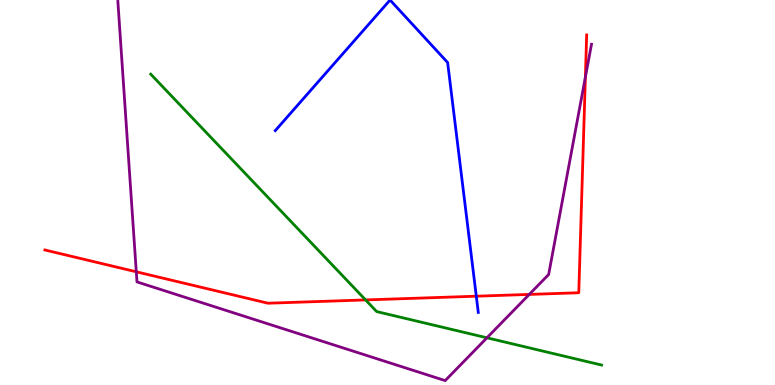[{'lines': ['blue', 'red'], 'intersections': [{'x': 6.15, 'y': 2.31}]}, {'lines': ['green', 'red'], 'intersections': [{'x': 4.72, 'y': 2.21}]}, {'lines': ['purple', 'red'], 'intersections': [{'x': 1.76, 'y': 2.94}, {'x': 6.83, 'y': 2.35}, {'x': 7.55, 'y': 8.0}]}, {'lines': ['blue', 'green'], 'intersections': []}, {'lines': ['blue', 'purple'], 'intersections': []}, {'lines': ['green', 'purple'], 'intersections': [{'x': 6.28, 'y': 1.23}]}]